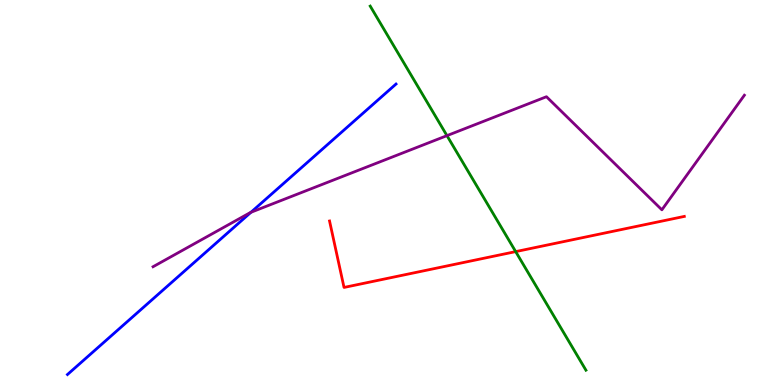[{'lines': ['blue', 'red'], 'intersections': []}, {'lines': ['green', 'red'], 'intersections': [{'x': 6.65, 'y': 3.46}]}, {'lines': ['purple', 'red'], 'intersections': []}, {'lines': ['blue', 'green'], 'intersections': []}, {'lines': ['blue', 'purple'], 'intersections': [{'x': 3.24, 'y': 4.49}]}, {'lines': ['green', 'purple'], 'intersections': [{'x': 5.77, 'y': 6.48}]}]